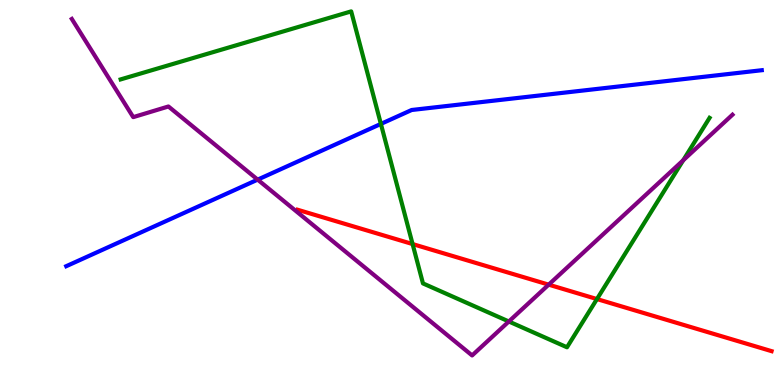[{'lines': ['blue', 'red'], 'intersections': []}, {'lines': ['green', 'red'], 'intersections': [{'x': 5.32, 'y': 3.66}, {'x': 7.7, 'y': 2.23}]}, {'lines': ['purple', 'red'], 'intersections': [{'x': 7.08, 'y': 2.61}]}, {'lines': ['blue', 'green'], 'intersections': [{'x': 4.91, 'y': 6.78}]}, {'lines': ['blue', 'purple'], 'intersections': [{'x': 3.32, 'y': 5.33}]}, {'lines': ['green', 'purple'], 'intersections': [{'x': 6.57, 'y': 1.65}, {'x': 8.82, 'y': 5.84}]}]